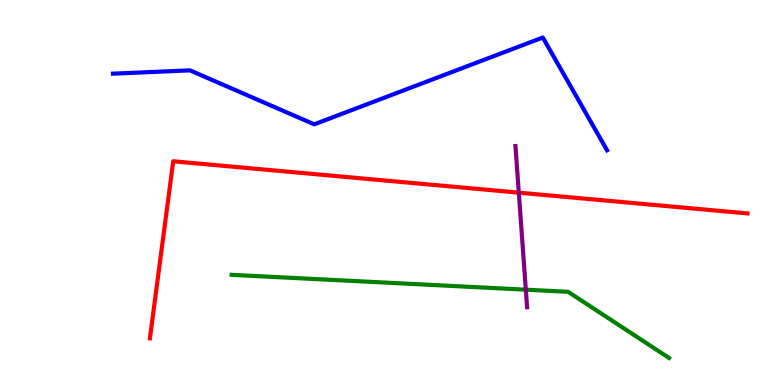[{'lines': ['blue', 'red'], 'intersections': []}, {'lines': ['green', 'red'], 'intersections': []}, {'lines': ['purple', 'red'], 'intersections': [{'x': 6.69, 'y': 5.0}]}, {'lines': ['blue', 'green'], 'intersections': []}, {'lines': ['blue', 'purple'], 'intersections': []}, {'lines': ['green', 'purple'], 'intersections': [{'x': 6.78, 'y': 2.48}]}]